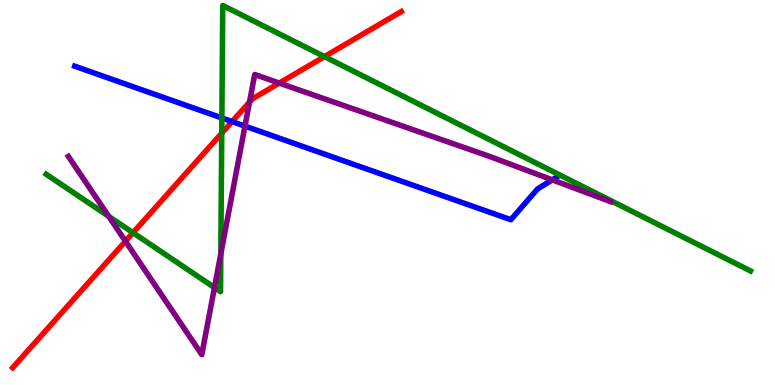[{'lines': ['blue', 'red'], 'intersections': [{'x': 2.99, 'y': 6.84}]}, {'lines': ['green', 'red'], 'intersections': [{'x': 1.72, 'y': 3.96}, {'x': 2.86, 'y': 6.54}, {'x': 4.19, 'y': 8.53}]}, {'lines': ['purple', 'red'], 'intersections': [{'x': 1.62, 'y': 3.73}, {'x': 3.22, 'y': 7.35}, {'x': 3.6, 'y': 7.84}]}, {'lines': ['blue', 'green'], 'intersections': [{'x': 2.86, 'y': 6.94}]}, {'lines': ['blue', 'purple'], 'intersections': [{'x': 3.16, 'y': 6.72}, {'x': 7.13, 'y': 5.33}]}, {'lines': ['green', 'purple'], 'intersections': [{'x': 1.4, 'y': 4.38}, {'x': 2.77, 'y': 2.53}, {'x': 2.85, 'y': 3.4}]}]